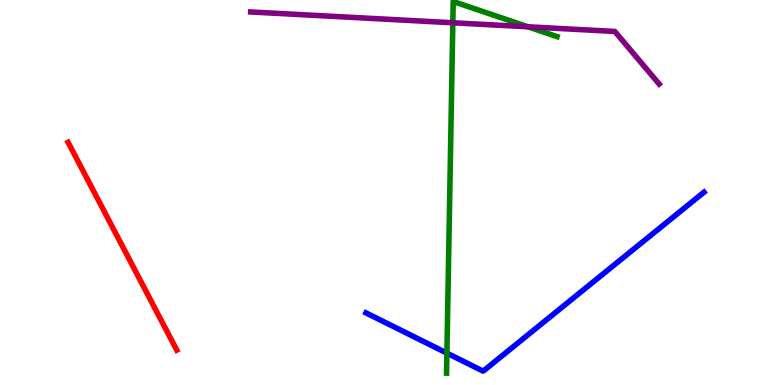[{'lines': ['blue', 'red'], 'intersections': []}, {'lines': ['green', 'red'], 'intersections': []}, {'lines': ['purple', 'red'], 'intersections': []}, {'lines': ['blue', 'green'], 'intersections': [{'x': 5.77, 'y': 0.828}]}, {'lines': ['blue', 'purple'], 'intersections': []}, {'lines': ['green', 'purple'], 'intersections': [{'x': 5.84, 'y': 9.41}, {'x': 6.81, 'y': 9.3}]}]